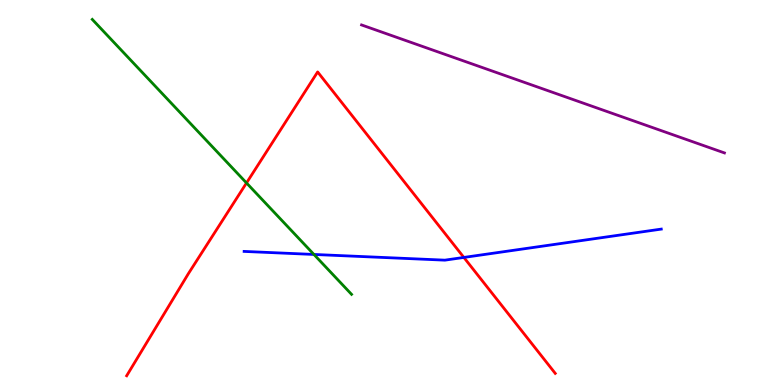[{'lines': ['blue', 'red'], 'intersections': [{'x': 5.99, 'y': 3.31}]}, {'lines': ['green', 'red'], 'intersections': [{'x': 3.18, 'y': 5.25}]}, {'lines': ['purple', 'red'], 'intersections': []}, {'lines': ['blue', 'green'], 'intersections': [{'x': 4.05, 'y': 3.39}]}, {'lines': ['blue', 'purple'], 'intersections': []}, {'lines': ['green', 'purple'], 'intersections': []}]